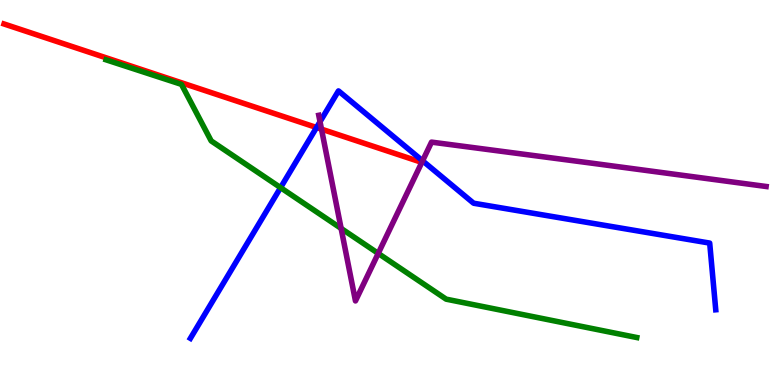[{'lines': ['blue', 'red'], 'intersections': [{'x': 4.08, 'y': 6.69}]}, {'lines': ['green', 'red'], 'intersections': []}, {'lines': ['purple', 'red'], 'intersections': [{'x': 4.15, 'y': 6.65}]}, {'lines': ['blue', 'green'], 'intersections': [{'x': 3.62, 'y': 5.13}]}, {'lines': ['blue', 'purple'], 'intersections': [{'x': 4.13, 'y': 6.84}, {'x': 5.45, 'y': 5.82}]}, {'lines': ['green', 'purple'], 'intersections': [{'x': 4.4, 'y': 4.07}, {'x': 4.88, 'y': 3.42}]}]